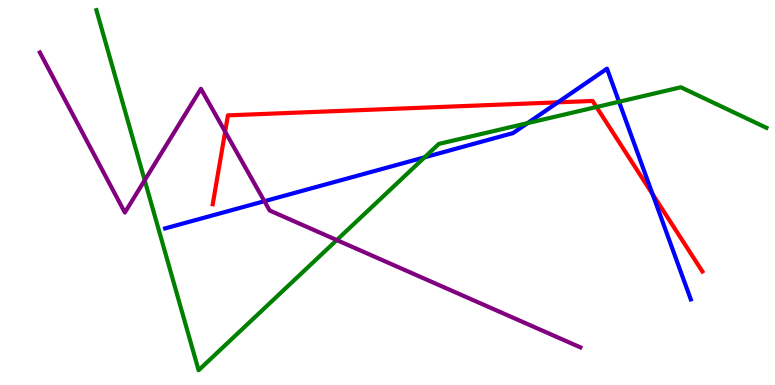[{'lines': ['blue', 'red'], 'intersections': [{'x': 7.2, 'y': 7.34}, {'x': 8.42, 'y': 4.96}]}, {'lines': ['green', 'red'], 'intersections': [{'x': 7.7, 'y': 7.22}]}, {'lines': ['purple', 'red'], 'intersections': [{'x': 2.91, 'y': 6.58}]}, {'lines': ['blue', 'green'], 'intersections': [{'x': 5.48, 'y': 5.91}, {'x': 6.81, 'y': 6.8}, {'x': 7.99, 'y': 7.36}]}, {'lines': ['blue', 'purple'], 'intersections': [{'x': 3.41, 'y': 4.77}]}, {'lines': ['green', 'purple'], 'intersections': [{'x': 1.87, 'y': 5.32}, {'x': 4.35, 'y': 3.76}]}]